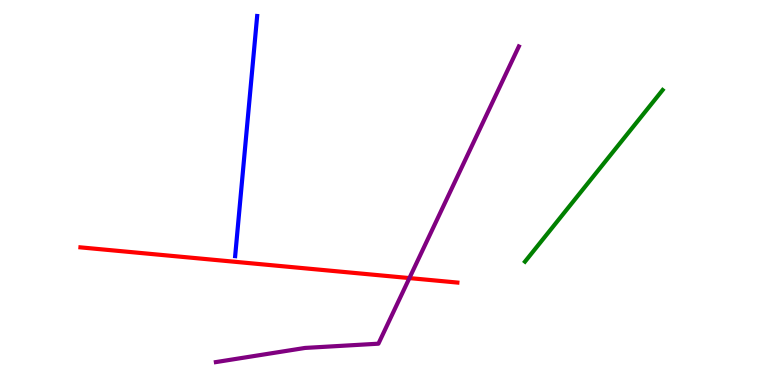[{'lines': ['blue', 'red'], 'intersections': []}, {'lines': ['green', 'red'], 'intersections': []}, {'lines': ['purple', 'red'], 'intersections': [{'x': 5.28, 'y': 2.78}]}, {'lines': ['blue', 'green'], 'intersections': []}, {'lines': ['blue', 'purple'], 'intersections': []}, {'lines': ['green', 'purple'], 'intersections': []}]